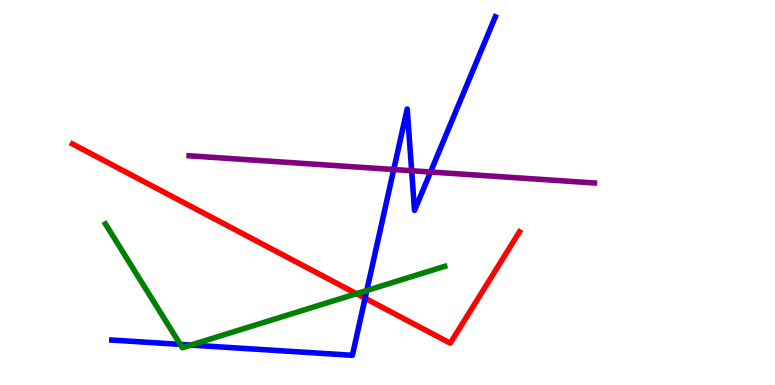[{'lines': ['blue', 'red'], 'intersections': [{'x': 4.71, 'y': 2.25}]}, {'lines': ['green', 'red'], 'intersections': [{'x': 4.6, 'y': 2.37}]}, {'lines': ['purple', 'red'], 'intersections': []}, {'lines': ['blue', 'green'], 'intersections': [{'x': 2.33, 'y': 1.05}, {'x': 2.46, 'y': 1.04}, {'x': 4.73, 'y': 2.45}]}, {'lines': ['blue', 'purple'], 'intersections': [{'x': 5.08, 'y': 5.6}, {'x': 5.31, 'y': 5.57}, {'x': 5.56, 'y': 5.53}]}, {'lines': ['green', 'purple'], 'intersections': []}]